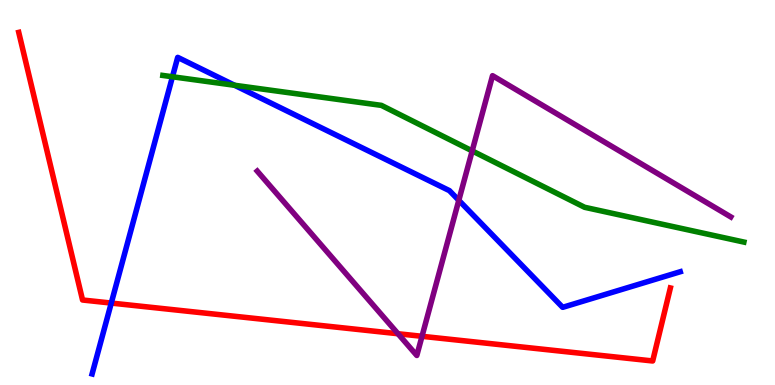[{'lines': ['blue', 'red'], 'intersections': [{'x': 1.44, 'y': 2.13}]}, {'lines': ['green', 'red'], 'intersections': []}, {'lines': ['purple', 'red'], 'intersections': [{'x': 5.14, 'y': 1.33}, {'x': 5.45, 'y': 1.26}]}, {'lines': ['blue', 'green'], 'intersections': [{'x': 2.23, 'y': 8.01}, {'x': 3.03, 'y': 7.79}]}, {'lines': ['blue', 'purple'], 'intersections': [{'x': 5.92, 'y': 4.8}]}, {'lines': ['green', 'purple'], 'intersections': [{'x': 6.09, 'y': 6.08}]}]